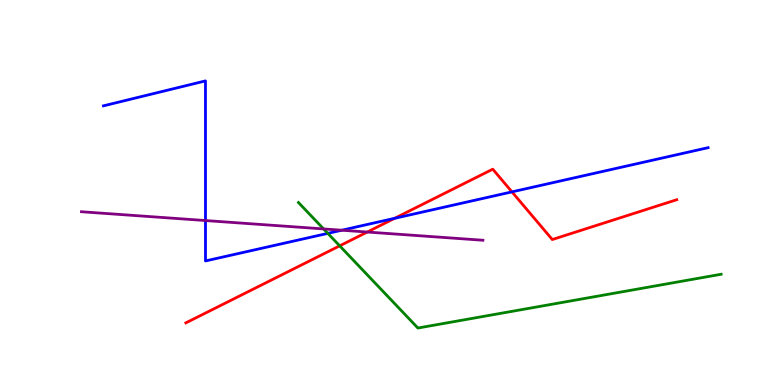[{'lines': ['blue', 'red'], 'intersections': [{'x': 5.09, 'y': 4.33}, {'x': 6.61, 'y': 5.02}]}, {'lines': ['green', 'red'], 'intersections': [{'x': 4.38, 'y': 3.61}]}, {'lines': ['purple', 'red'], 'intersections': [{'x': 4.74, 'y': 3.97}]}, {'lines': ['blue', 'green'], 'intersections': [{'x': 4.23, 'y': 3.94}]}, {'lines': ['blue', 'purple'], 'intersections': [{'x': 2.65, 'y': 4.27}, {'x': 4.41, 'y': 4.02}]}, {'lines': ['green', 'purple'], 'intersections': [{'x': 4.18, 'y': 4.05}]}]